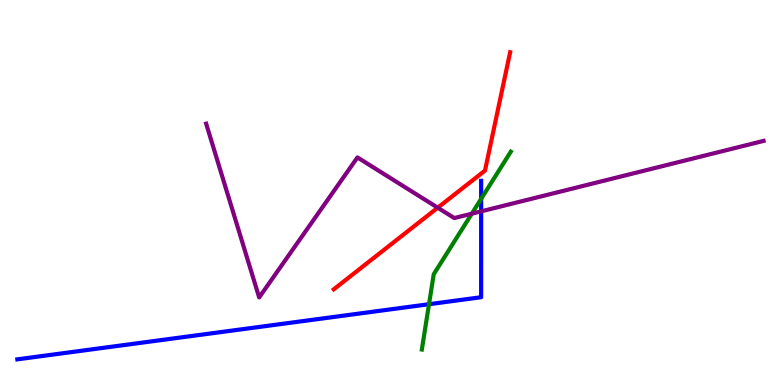[{'lines': ['blue', 'red'], 'intersections': []}, {'lines': ['green', 'red'], 'intersections': []}, {'lines': ['purple', 'red'], 'intersections': [{'x': 5.65, 'y': 4.61}]}, {'lines': ['blue', 'green'], 'intersections': [{'x': 5.54, 'y': 2.1}, {'x': 6.21, 'y': 4.84}]}, {'lines': ['blue', 'purple'], 'intersections': [{'x': 6.21, 'y': 4.51}]}, {'lines': ['green', 'purple'], 'intersections': [{'x': 6.09, 'y': 4.45}]}]